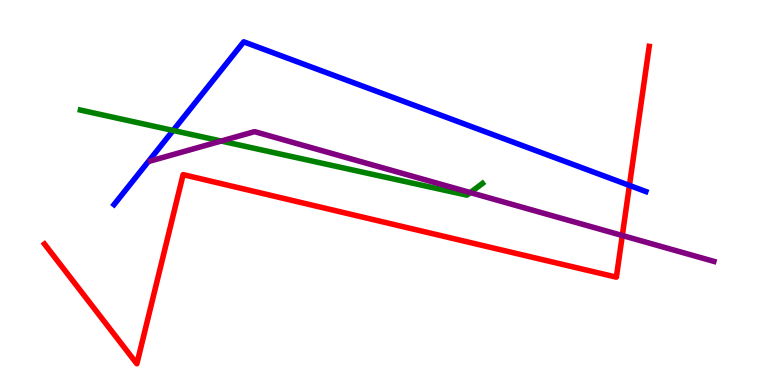[{'lines': ['blue', 'red'], 'intersections': [{'x': 8.12, 'y': 5.18}]}, {'lines': ['green', 'red'], 'intersections': []}, {'lines': ['purple', 'red'], 'intersections': [{'x': 8.03, 'y': 3.88}]}, {'lines': ['blue', 'green'], 'intersections': [{'x': 2.23, 'y': 6.61}]}, {'lines': ['blue', 'purple'], 'intersections': []}, {'lines': ['green', 'purple'], 'intersections': [{'x': 2.85, 'y': 6.34}, {'x': 6.07, 'y': 5.0}]}]